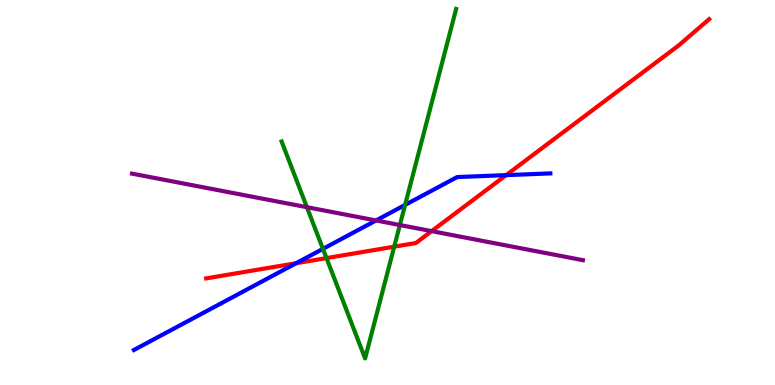[{'lines': ['blue', 'red'], 'intersections': [{'x': 3.82, 'y': 3.16}, {'x': 6.53, 'y': 5.45}]}, {'lines': ['green', 'red'], 'intersections': [{'x': 4.21, 'y': 3.3}, {'x': 5.09, 'y': 3.59}]}, {'lines': ['purple', 'red'], 'intersections': [{'x': 5.57, 'y': 4.0}]}, {'lines': ['blue', 'green'], 'intersections': [{'x': 4.17, 'y': 3.54}, {'x': 5.23, 'y': 4.68}]}, {'lines': ['blue', 'purple'], 'intersections': [{'x': 4.85, 'y': 4.27}]}, {'lines': ['green', 'purple'], 'intersections': [{'x': 3.96, 'y': 4.62}, {'x': 5.16, 'y': 4.15}]}]